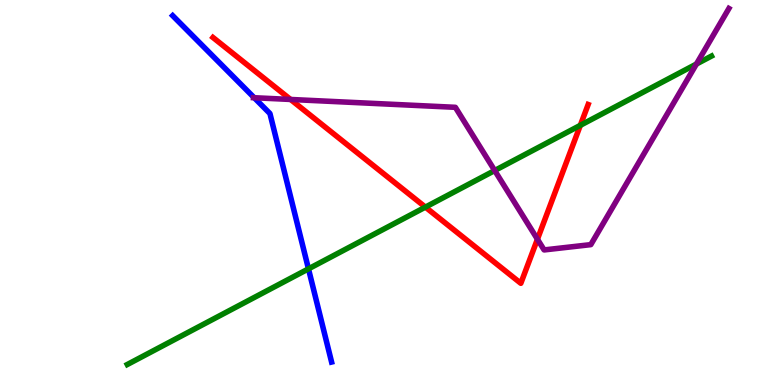[{'lines': ['blue', 'red'], 'intersections': []}, {'lines': ['green', 'red'], 'intersections': [{'x': 5.49, 'y': 4.62}, {'x': 7.49, 'y': 6.74}]}, {'lines': ['purple', 'red'], 'intersections': [{'x': 3.75, 'y': 7.42}, {'x': 6.93, 'y': 3.79}]}, {'lines': ['blue', 'green'], 'intersections': [{'x': 3.98, 'y': 3.02}]}, {'lines': ['blue', 'purple'], 'intersections': [{'x': 3.28, 'y': 7.46}]}, {'lines': ['green', 'purple'], 'intersections': [{'x': 6.38, 'y': 5.57}, {'x': 8.99, 'y': 8.34}]}]